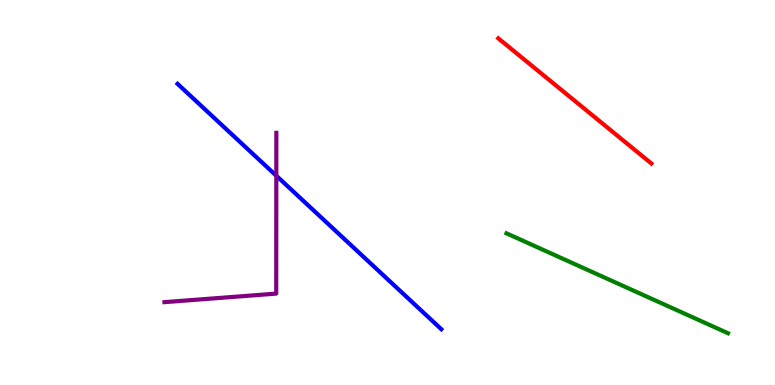[{'lines': ['blue', 'red'], 'intersections': []}, {'lines': ['green', 'red'], 'intersections': []}, {'lines': ['purple', 'red'], 'intersections': []}, {'lines': ['blue', 'green'], 'intersections': []}, {'lines': ['blue', 'purple'], 'intersections': [{'x': 3.57, 'y': 5.44}]}, {'lines': ['green', 'purple'], 'intersections': []}]